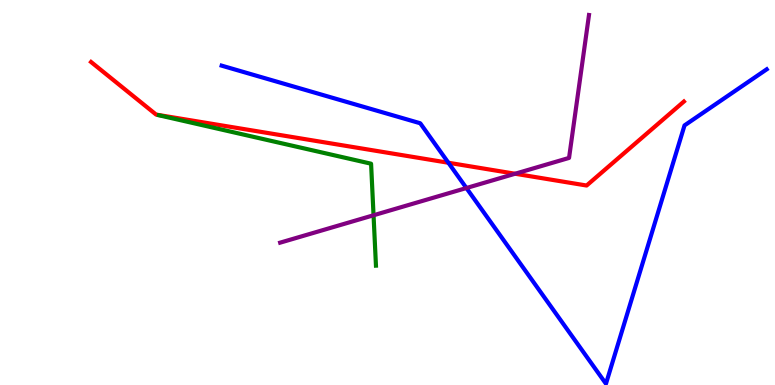[{'lines': ['blue', 'red'], 'intersections': [{'x': 5.79, 'y': 5.77}]}, {'lines': ['green', 'red'], 'intersections': []}, {'lines': ['purple', 'red'], 'intersections': [{'x': 6.65, 'y': 5.49}]}, {'lines': ['blue', 'green'], 'intersections': []}, {'lines': ['blue', 'purple'], 'intersections': [{'x': 6.02, 'y': 5.12}]}, {'lines': ['green', 'purple'], 'intersections': [{'x': 4.82, 'y': 4.41}]}]